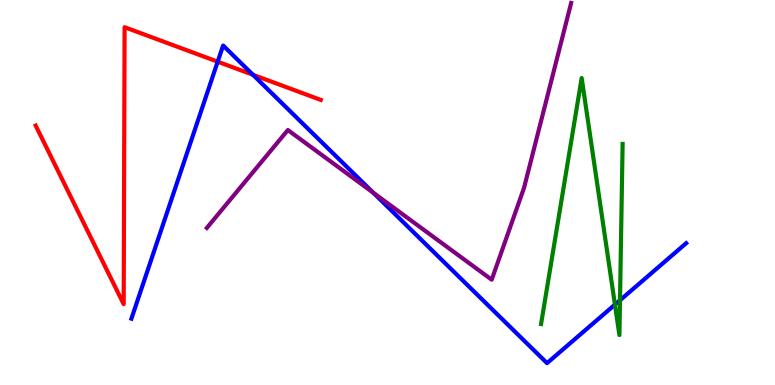[{'lines': ['blue', 'red'], 'intersections': [{'x': 2.81, 'y': 8.4}, {'x': 3.26, 'y': 8.06}]}, {'lines': ['green', 'red'], 'intersections': []}, {'lines': ['purple', 'red'], 'intersections': []}, {'lines': ['blue', 'green'], 'intersections': [{'x': 7.93, 'y': 2.09}, {'x': 8.0, 'y': 2.2}]}, {'lines': ['blue', 'purple'], 'intersections': [{'x': 4.82, 'y': 4.99}]}, {'lines': ['green', 'purple'], 'intersections': []}]